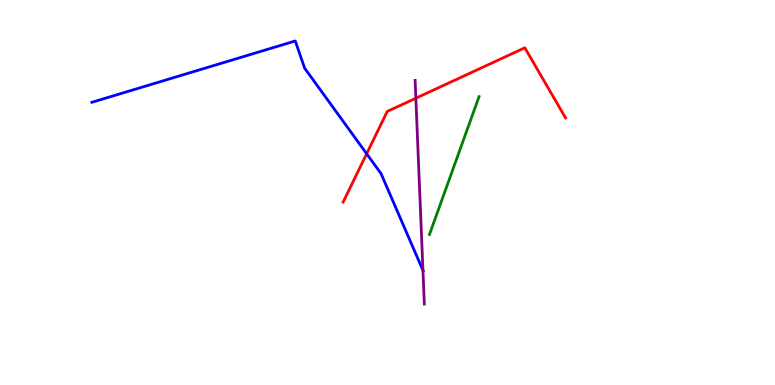[{'lines': ['blue', 'red'], 'intersections': [{'x': 4.73, 'y': 6.01}]}, {'lines': ['green', 'red'], 'intersections': []}, {'lines': ['purple', 'red'], 'intersections': [{'x': 5.37, 'y': 7.45}]}, {'lines': ['blue', 'green'], 'intersections': []}, {'lines': ['blue', 'purple'], 'intersections': [{'x': 5.46, 'y': 2.98}]}, {'lines': ['green', 'purple'], 'intersections': []}]